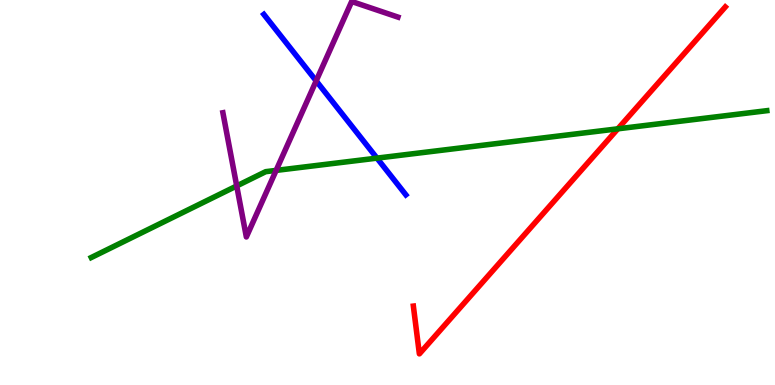[{'lines': ['blue', 'red'], 'intersections': []}, {'lines': ['green', 'red'], 'intersections': [{'x': 7.97, 'y': 6.65}]}, {'lines': ['purple', 'red'], 'intersections': []}, {'lines': ['blue', 'green'], 'intersections': [{'x': 4.86, 'y': 5.89}]}, {'lines': ['blue', 'purple'], 'intersections': [{'x': 4.08, 'y': 7.9}]}, {'lines': ['green', 'purple'], 'intersections': [{'x': 3.05, 'y': 5.17}, {'x': 3.56, 'y': 5.57}]}]